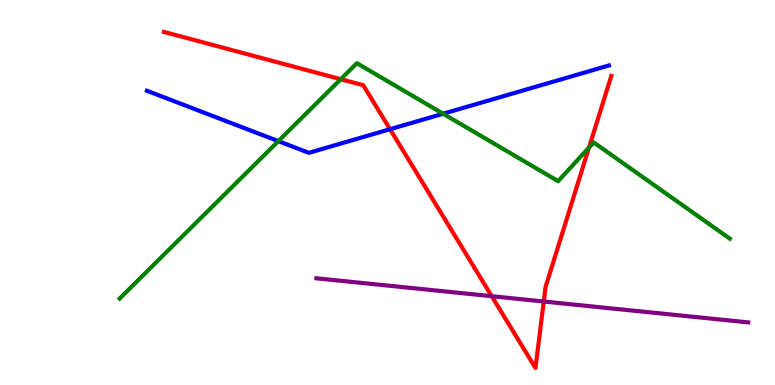[{'lines': ['blue', 'red'], 'intersections': [{'x': 5.03, 'y': 6.64}]}, {'lines': ['green', 'red'], 'intersections': [{'x': 4.4, 'y': 7.94}, {'x': 7.6, 'y': 6.17}]}, {'lines': ['purple', 'red'], 'intersections': [{'x': 6.35, 'y': 2.31}, {'x': 7.02, 'y': 2.17}]}, {'lines': ['blue', 'green'], 'intersections': [{'x': 3.59, 'y': 6.33}, {'x': 5.72, 'y': 7.05}]}, {'lines': ['blue', 'purple'], 'intersections': []}, {'lines': ['green', 'purple'], 'intersections': []}]